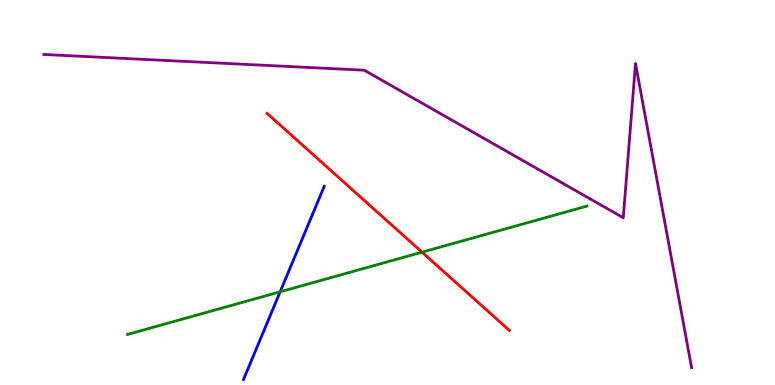[{'lines': ['blue', 'red'], 'intersections': []}, {'lines': ['green', 'red'], 'intersections': [{'x': 5.45, 'y': 3.45}]}, {'lines': ['purple', 'red'], 'intersections': []}, {'lines': ['blue', 'green'], 'intersections': [{'x': 3.61, 'y': 2.42}]}, {'lines': ['blue', 'purple'], 'intersections': []}, {'lines': ['green', 'purple'], 'intersections': []}]